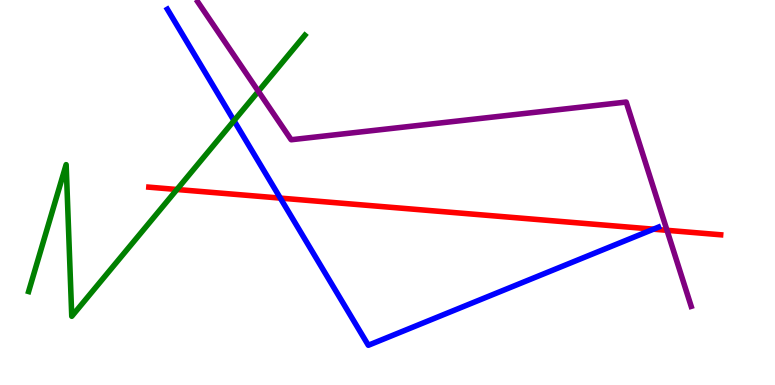[{'lines': ['blue', 'red'], 'intersections': [{'x': 3.62, 'y': 4.85}, {'x': 8.43, 'y': 4.05}]}, {'lines': ['green', 'red'], 'intersections': [{'x': 2.28, 'y': 5.08}]}, {'lines': ['purple', 'red'], 'intersections': [{'x': 8.61, 'y': 4.02}]}, {'lines': ['blue', 'green'], 'intersections': [{'x': 3.02, 'y': 6.87}]}, {'lines': ['blue', 'purple'], 'intersections': []}, {'lines': ['green', 'purple'], 'intersections': [{'x': 3.33, 'y': 7.63}]}]